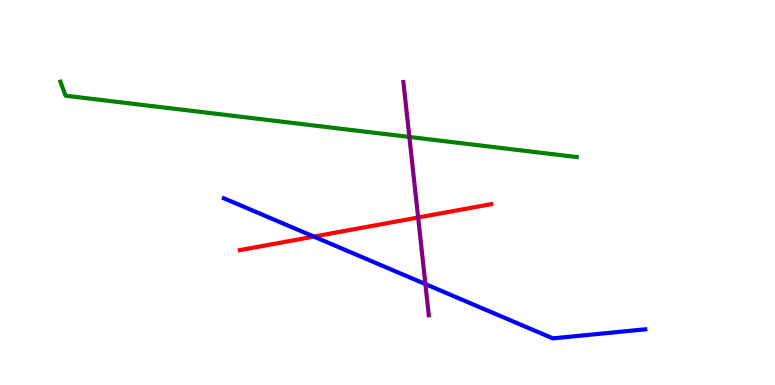[{'lines': ['blue', 'red'], 'intersections': [{'x': 4.05, 'y': 3.85}]}, {'lines': ['green', 'red'], 'intersections': []}, {'lines': ['purple', 'red'], 'intersections': [{'x': 5.4, 'y': 4.35}]}, {'lines': ['blue', 'green'], 'intersections': []}, {'lines': ['blue', 'purple'], 'intersections': [{'x': 5.49, 'y': 2.62}]}, {'lines': ['green', 'purple'], 'intersections': [{'x': 5.28, 'y': 6.44}]}]